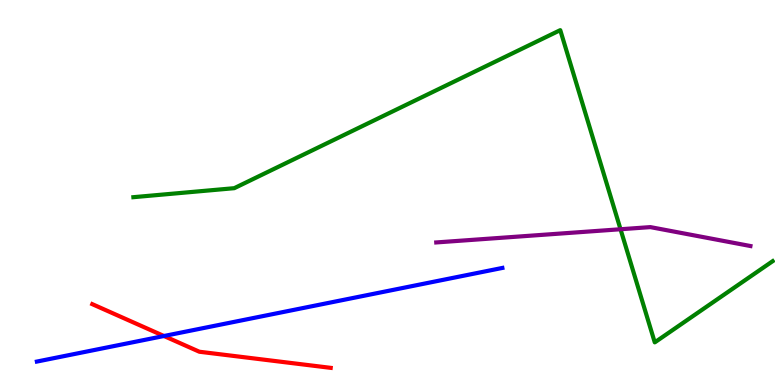[{'lines': ['blue', 'red'], 'intersections': [{'x': 2.12, 'y': 1.27}]}, {'lines': ['green', 'red'], 'intersections': []}, {'lines': ['purple', 'red'], 'intersections': []}, {'lines': ['blue', 'green'], 'intersections': []}, {'lines': ['blue', 'purple'], 'intersections': []}, {'lines': ['green', 'purple'], 'intersections': [{'x': 8.01, 'y': 4.05}]}]